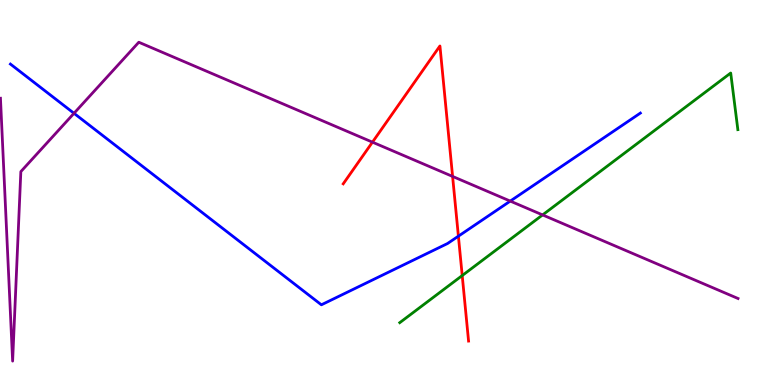[{'lines': ['blue', 'red'], 'intersections': [{'x': 5.91, 'y': 3.87}]}, {'lines': ['green', 'red'], 'intersections': [{'x': 5.96, 'y': 2.84}]}, {'lines': ['purple', 'red'], 'intersections': [{'x': 4.81, 'y': 6.31}, {'x': 5.84, 'y': 5.42}]}, {'lines': ['blue', 'green'], 'intersections': []}, {'lines': ['blue', 'purple'], 'intersections': [{'x': 0.955, 'y': 7.06}, {'x': 6.58, 'y': 4.78}]}, {'lines': ['green', 'purple'], 'intersections': [{'x': 7.0, 'y': 4.42}]}]